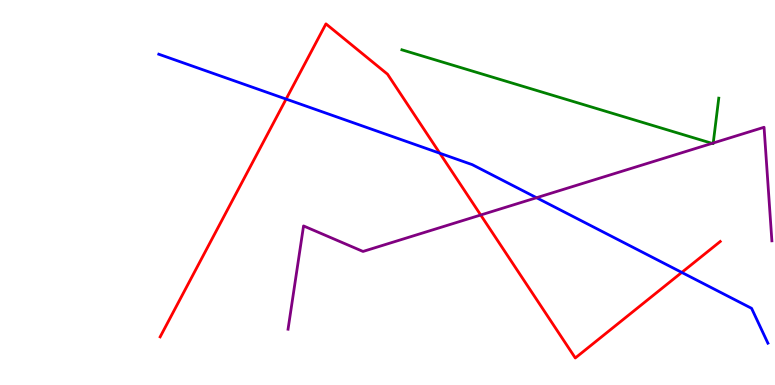[{'lines': ['blue', 'red'], 'intersections': [{'x': 3.69, 'y': 7.43}, {'x': 5.68, 'y': 6.02}, {'x': 8.8, 'y': 2.92}]}, {'lines': ['green', 'red'], 'intersections': []}, {'lines': ['purple', 'red'], 'intersections': [{'x': 6.2, 'y': 4.42}]}, {'lines': ['blue', 'green'], 'intersections': []}, {'lines': ['blue', 'purple'], 'intersections': [{'x': 6.92, 'y': 4.86}]}, {'lines': ['green', 'purple'], 'intersections': [{'x': 9.19, 'y': 6.28}, {'x': 9.2, 'y': 6.29}]}]